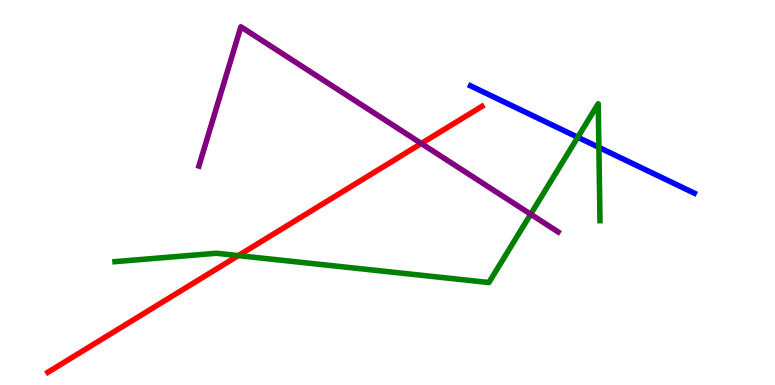[{'lines': ['blue', 'red'], 'intersections': []}, {'lines': ['green', 'red'], 'intersections': [{'x': 3.08, 'y': 3.36}]}, {'lines': ['purple', 'red'], 'intersections': [{'x': 5.44, 'y': 6.27}]}, {'lines': ['blue', 'green'], 'intersections': [{'x': 7.45, 'y': 6.44}, {'x': 7.73, 'y': 6.17}]}, {'lines': ['blue', 'purple'], 'intersections': []}, {'lines': ['green', 'purple'], 'intersections': [{'x': 6.85, 'y': 4.44}]}]